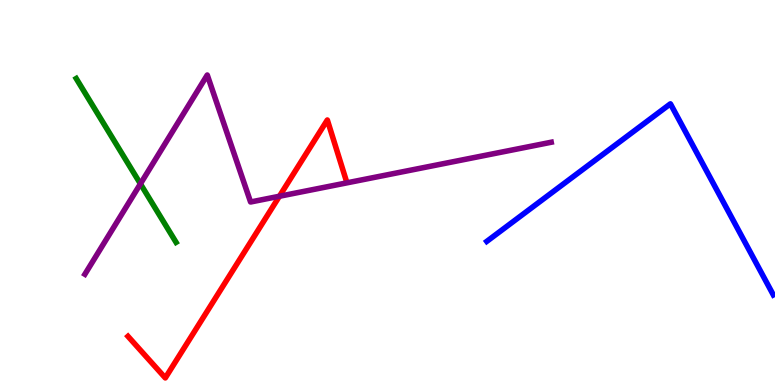[{'lines': ['blue', 'red'], 'intersections': []}, {'lines': ['green', 'red'], 'intersections': []}, {'lines': ['purple', 'red'], 'intersections': [{'x': 3.61, 'y': 4.9}]}, {'lines': ['blue', 'green'], 'intersections': []}, {'lines': ['blue', 'purple'], 'intersections': []}, {'lines': ['green', 'purple'], 'intersections': [{'x': 1.81, 'y': 5.23}]}]